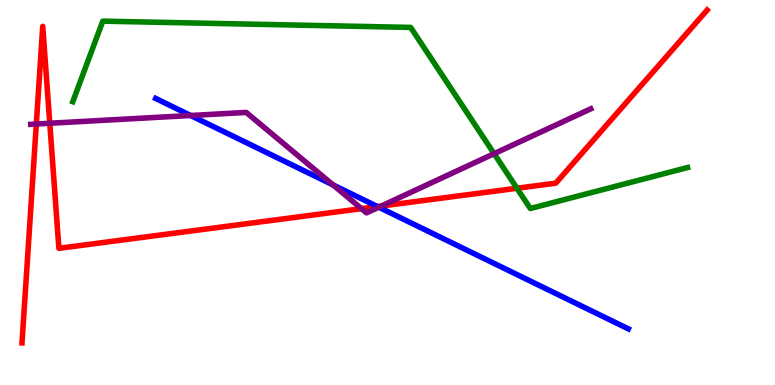[{'lines': ['blue', 'red'], 'intersections': [{'x': 4.87, 'y': 4.64}]}, {'lines': ['green', 'red'], 'intersections': [{'x': 6.67, 'y': 5.11}]}, {'lines': ['purple', 'red'], 'intersections': [{'x': 0.469, 'y': 6.78}, {'x': 0.642, 'y': 6.8}, {'x': 4.66, 'y': 4.58}, {'x': 4.92, 'y': 4.65}]}, {'lines': ['blue', 'green'], 'intersections': []}, {'lines': ['blue', 'purple'], 'intersections': [{'x': 2.46, 'y': 7.0}, {'x': 4.3, 'y': 5.2}, {'x': 4.89, 'y': 4.62}]}, {'lines': ['green', 'purple'], 'intersections': [{'x': 6.38, 'y': 6.01}]}]